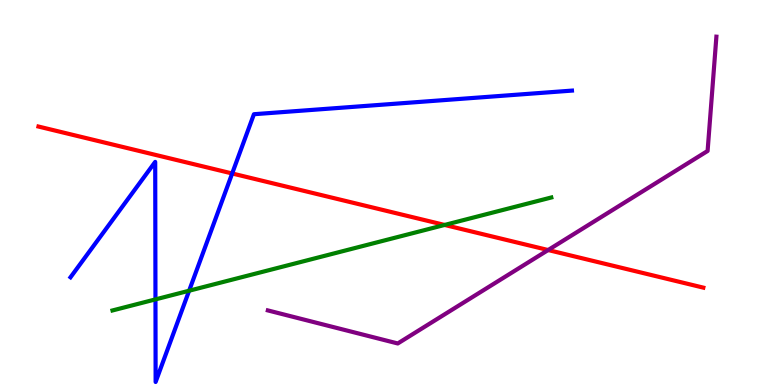[{'lines': ['blue', 'red'], 'intersections': [{'x': 3.0, 'y': 5.49}]}, {'lines': ['green', 'red'], 'intersections': [{'x': 5.74, 'y': 4.16}]}, {'lines': ['purple', 'red'], 'intersections': [{'x': 7.07, 'y': 3.51}]}, {'lines': ['blue', 'green'], 'intersections': [{'x': 2.01, 'y': 2.22}, {'x': 2.44, 'y': 2.45}]}, {'lines': ['blue', 'purple'], 'intersections': []}, {'lines': ['green', 'purple'], 'intersections': []}]